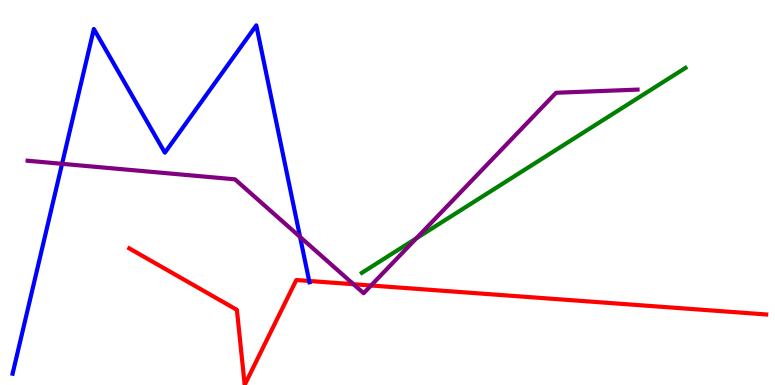[{'lines': ['blue', 'red'], 'intersections': [{'x': 3.99, 'y': 2.7}]}, {'lines': ['green', 'red'], 'intersections': []}, {'lines': ['purple', 'red'], 'intersections': [{'x': 4.56, 'y': 2.62}, {'x': 4.79, 'y': 2.58}]}, {'lines': ['blue', 'green'], 'intersections': []}, {'lines': ['blue', 'purple'], 'intersections': [{'x': 0.801, 'y': 5.74}, {'x': 3.87, 'y': 3.85}]}, {'lines': ['green', 'purple'], 'intersections': [{'x': 5.37, 'y': 3.81}]}]